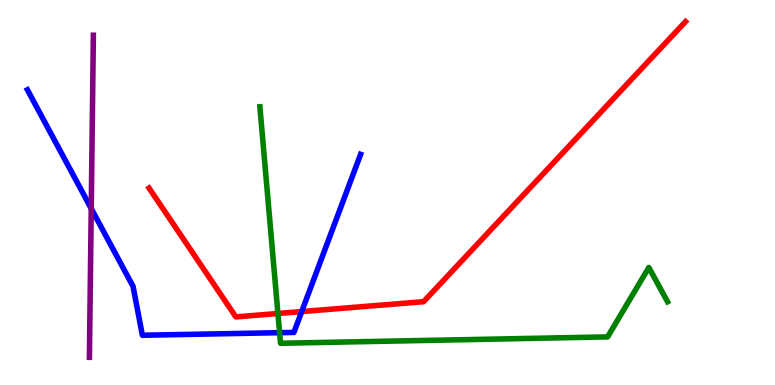[{'lines': ['blue', 'red'], 'intersections': [{'x': 3.89, 'y': 1.91}]}, {'lines': ['green', 'red'], 'intersections': [{'x': 3.59, 'y': 1.86}]}, {'lines': ['purple', 'red'], 'intersections': []}, {'lines': ['blue', 'green'], 'intersections': [{'x': 3.61, 'y': 1.36}]}, {'lines': ['blue', 'purple'], 'intersections': [{'x': 1.18, 'y': 4.58}]}, {'lines': ['green', 'purple'], 'intersections': []}]